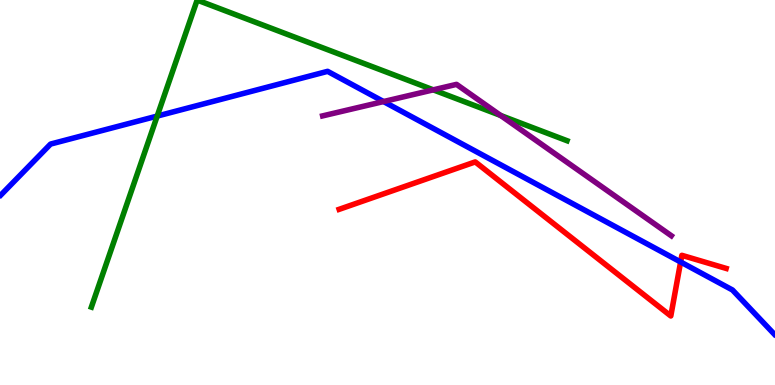[{'lines': ['blue', 'red'], 'intersections': [{'x': 8.78, 'y': 3.2}]}, {'lines': ['green', 'red'], 'intersections': []}, {'lines': ['purple', 'red'], 'intersections': []}, {'lines': ['blue', 'green'], 'intersections': [{'x': 2.03, 'y': 6.98}]}, {'lines': ['blue', 'purple'], 'intersections': [{'x': 4.95, 'y': 7.36}]}, {'lines': ['green', 'purple'], 'intersections': [{'x': 5.59, 'y': 7.67}, {'x': 6.46, 'y': 7.0}]}]